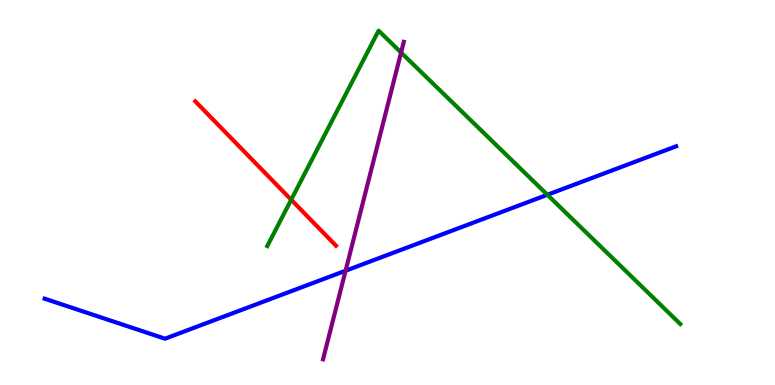[{'lines': ['blue', 'red'], 'intersections': []}, {'lines': ['green', 'red'], 'intersections': [{'x': 3.76, 'y': 4.81}]}, {'lines': ['purple', 'red'], 'intersections': []}, {'lines': ['blue', 'green'], 'intersections': [{'x': 7.06, 'y': 4.94}]}, {'lines': ['blue', 'purple'], 'intersections': [{'x': 4.46, 'y': 2.97}]}, {'lines': ['green', 'purple'], 'intersections': [{'x': 5.18, 'y': 8.64}]}]